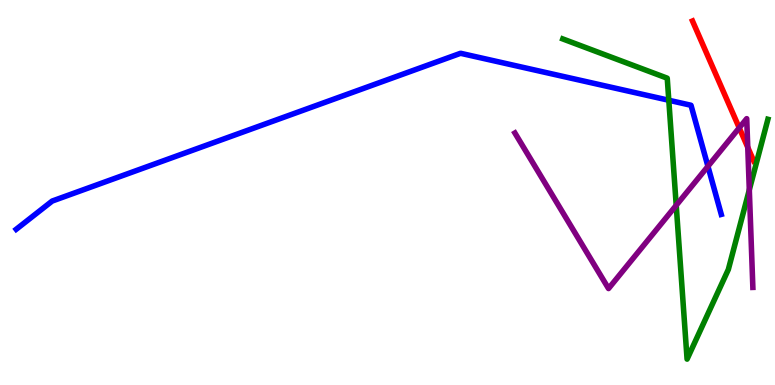[{'lines': ['blue', 'red'], 'intersections': []}, {'lines': ['green', 'red'], 'intersections': []}, {'lines': ['purple', 'red'], 'intersections': [{'x': 9.54, 'y': 6.68}, {'x': 9.65, 'y': 6.17}]}, {'lines': ['blue', 'green'], 'intersections': [{'x': 8.63, 'y': 7.4}]}, {'lines': ['blue', 'purple'], 'intersections': [{'x': 9.13, 'y': 5.68}]}, {'lines': ['green', 'purple'], 'intersections': [{'x': 8.73, 'y': 4.67}, {'x': 9.67, 'y': 5.07}]}]